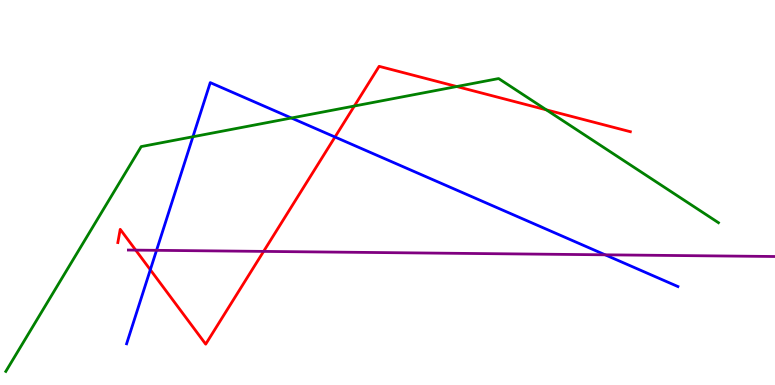[{'lines': ['blue', 'red'], 'intersections': [{'x': 1.94, 'y': 2.99}, {'x': 4.32, 'y': 6.44}]}, {'lines': ['green', 'red'], 'intersections': [{'x': 4.57, 'y': 7.25}, {'x': 5.89, 'y': 7.75}, {'x': 7.05, 'y': 7.15}]}, {'lines': ['purple', 'red'], 'intersections': [{'x': 1.75, 'y': 3.5}, {'x': 3.4, 'y': 3.47}]}, {'lines': ['blue', 'green'], 'intersections': [{'x': 2.49, 'y': 6.45}, {'x': 3.76, 'y': 6.94}]}, {'lines': ['blue', 'purple'], 'intersections': [{'x': 2.02, 'y': 3.5}, {'x': 7.81, 'y': 3.38}]}, {'lines': ['green', 'purple'], 'intersections': []}]